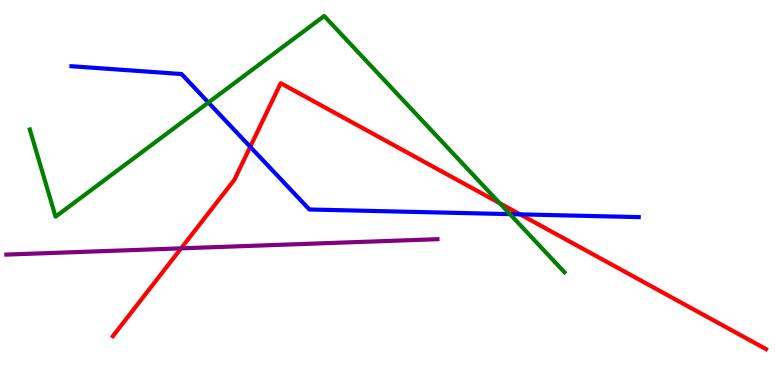[{'lines': ['blue', 'red'], 'intersections': [{'x': 3.23, 'y': 6.19}, {'x': 6.71, 'y': 4.43}]}, {'lines': ['green', 'red'], 'intersections': [{'x': 6.45, 'y': 4.72}]}, {'lines': ['purple', 'red'], 'intersections': [{'x': 2.34, 'y': 3.55}]}, {'lines': ['blue', 'green'], 'intersections': [{'x': 2.69, 'y': 7.34}, {'x': 6.58, 'y': 4.44}]}, {'lines': ['blue', 'purple'], 'intersections': []}, {'lines': ['green', 'purple'], 'intersections': []}]